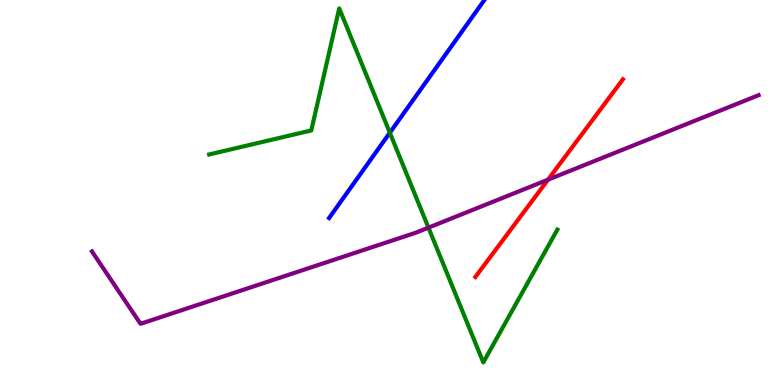[{'lines': ['blue', 'red'], 'intersections': []}, {'lines': ['green', 'red'], 'intersections': []}, {'lines': ['purple', 'red'], 'intersections': [{'x': 7.07, 'y': 5.33}]}, {'lines': ['blue', 'green'], 'intersections': [{'x': 5.03, 'y': 6.55}]}, {'lines': ['blue', 'purple'], 'intersections': []}, {'lines': ['green', 'purple'], 'intersections': [{'x': 5.53, 'y': 4.09}]}]